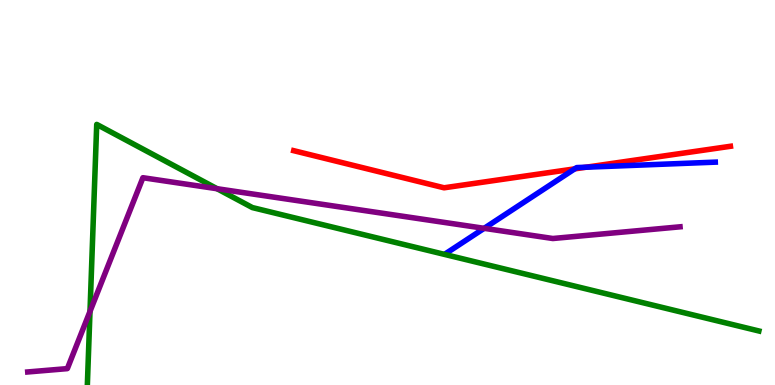[{'lines': ['blue', 'red'], 'intersections': [{'x': 7.42, 'y': 5.61}, {'x': 7.56, 'y': 5.66}]}, {'lines': ['green', 'red'], 'intersections': []}, {'lines': ['purple', 'red'], 'intersections': []}, {'lines': ['blue', 'green'], 'intersections': []}, {'lines': ['blue', 'purple'], 'intersections': [{'x': 6.25, 'y': 4.07}]}, {'lines': ['green', 'purple'], 'intersections': [{'x': 1.16, 'y': 1.91}, {'x': 2.8, 'y': 5.1}]}]